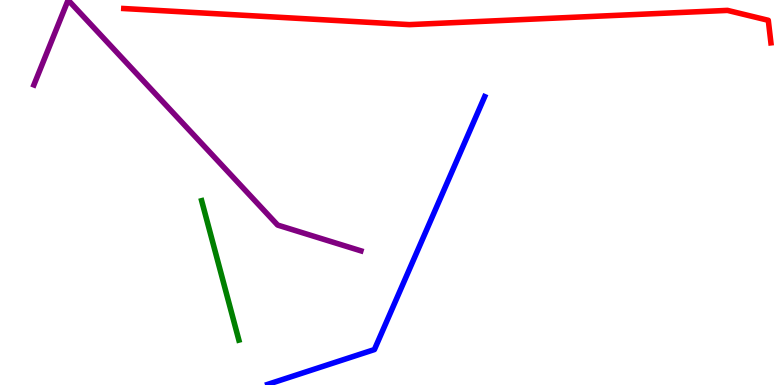[{'lines': ['blue', 'red'], 'intersections': []}, {'lines': ['green', 'red'], 'intersections': []}, {'lines': ['purple', 'red'], 'intersections': []}, {'lines': ['blue', 'green'], 'intersections': []}, {'lines': ['blue', 'purple'], 'intersections': []}, {'lines': ['green', 'purple'], 'intersections': []}]